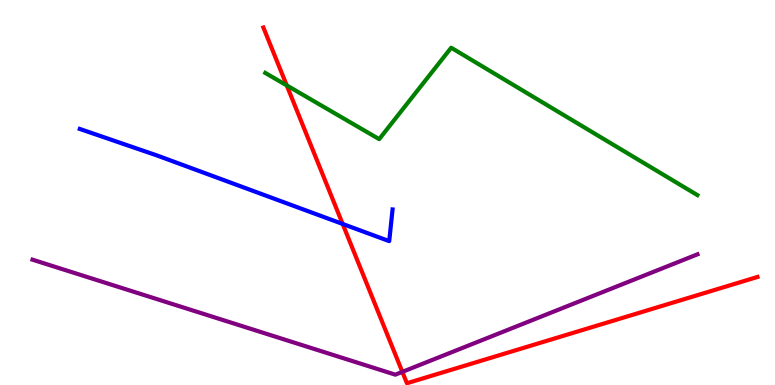[{'lines': ['blue', 'red'], 'intersections': [{'x': 4.42, 'y': 4.18}]}, {'lines': ['green', 'red'], 'intersections': [{'x': 3.7, 'y': 7.78}]}, {'lines': ['purple', 'red'], 'intersections': [{'x': 5.19, 'y': 0.341}]}, {'lines': ['blue', 'green'], 'intersections': []}, {'lines': ['blue', 'purple'], 'intersections': []}, {'lines': ['green', 'purple'], 'intersections': []}]